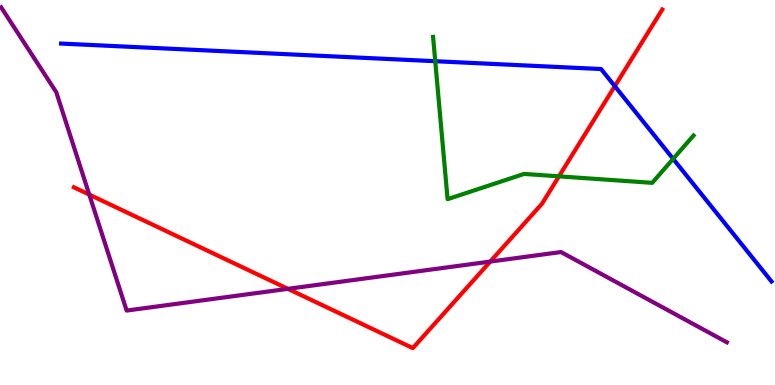[{'lines': ['blue', 'red'], 'intersections': [{'x': 7.93, 'y': 7.76}]}, {'lines': ['green', 'red'], 'intersections': [{'x': 7.21, 'y': 5.42}]}, {'lines': ['purple', 'red'], 'intersections': [{'x': 1.15, 'y': 4.95}, {'x': 3.72, 'y': 2.5}, {'x': 6.33, 'y': 3.21}]}, {'lines': ['blue', 'green'], 'intersections': [{'x': 5.62, 'y': 8.41}, {'x': 8.69, 'y': 5.87}]}, {'lines': ['blue', 'purple'], 'intersections': []}, {'lines': ['green', 'purple'], 'intersections': []}]